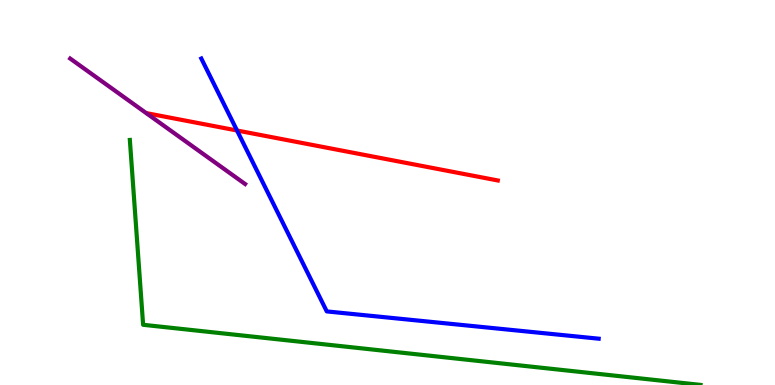[{'lines': ['blue', 'red'], 'intersections': [{'x': 3.06, 'y': 6.61}]}, {'lines': ['green', 'red'], 'intersections': []}, {'lines': ['purple', 'red'], 'intersections': []}, {'lines': ['blue', 'green'], 'intersections': []}, {'lines': ['blue', 'purple'], 'intersections': []}, {'lines': ['green', 'purple'], 'intersections': []}]